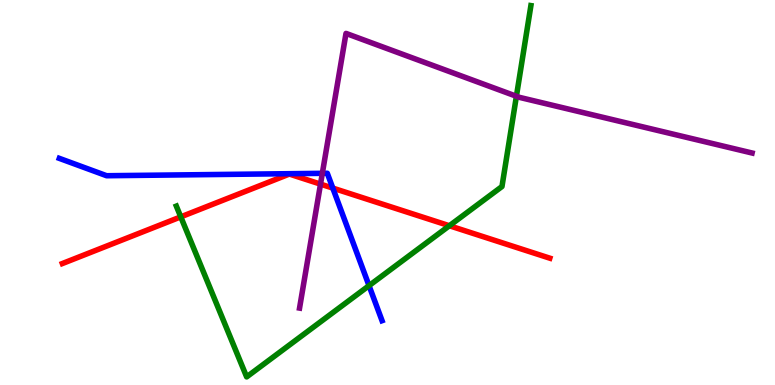[{'lines': ['blue', 'red'], 'intersections': [{'x': 4.29, 'y': 5.11}]}, {'lines': ['green', 'red'], 'intersections': [{'x': 2.33, 'y': 4.37}, {'x': 5.8, 'y': 4.14}]}, {'lines': ['purple', 'red'], 'intersections': [{'x': 4.14, 'y': 5.22}]}, {'lines': ['blue', 'green'], 'intersections': [{'x': 4.76, 'y': 2.58}]}, {'lines': ['blue', 'purple'], 'intersections': [{'x': 4.16, 'y': 5.5}]}, {'lines': ['green', 'purple'], 'intersections': [{'x': 6.66, 'y': 7.5}]}]